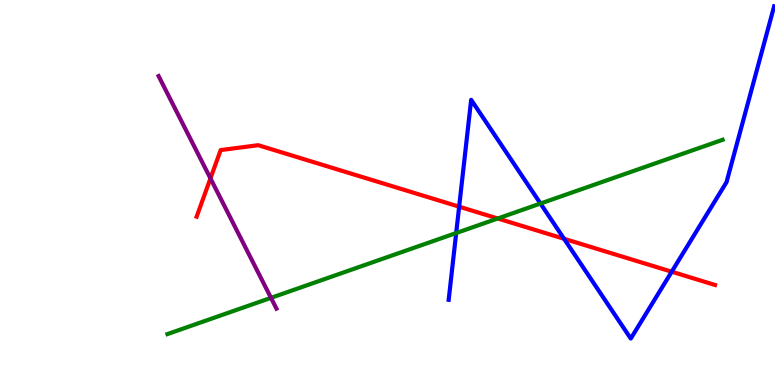[{'lines': ['blue', 'red'], 'intersections': [{'x': 5.92, 'y': 4.63}, {'x': 7.28, 'y': 3.8}, {'x': 8.67, 'y': 2.94}]}, {'lines': ['green', 'red'], 'intersections': [{'x': 6.42, 'y': 4.32}]}, {'lines': ['purple', 'red'], 'intersections': [{'x': 2.72, 'y': 5.37}]}, {'lines': ['blue', 'green'], 'intersections': [{'x': 5.89, 'y': 3.95}, {'x': 6.97, 'y': 4.71}]}, {'lines': ['blue', 'purple'], 'intersections': []}, {'lines': ['green', 'purple'], 'intersections': [{'x': 3.5, 'y': 2.26}]}]